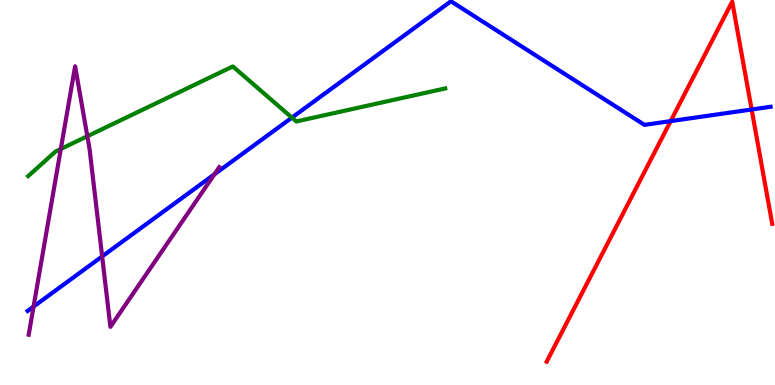[{'lines': ['blue', 'red'], 'intersections': [{'x': 8.65, 'y': 6.85}, {'x': 9.7, 'y': 7.16}]}, {'lines': ['green', 'red'], 'intersections': []}, {'lines': ['purple', 'red'], 'intersections': []}, {'lines': ['blue', 'green'], 'intersections': [{'x': 3.77, 'y': 6.95}]}, {'lines': ['blue', 'purple'], 'intersections': [{'x': 0.433, 'y': 2.04}, {'x': 1.32, 'y': 3.34}, {'x': 2.77, 'y': 5.47}]}, {'lines': ['green', 'purple'], 'intersections': [{'x': 0.785, 'y': 6.13}, {'x': 1.13, 'y': 6.46}]}]